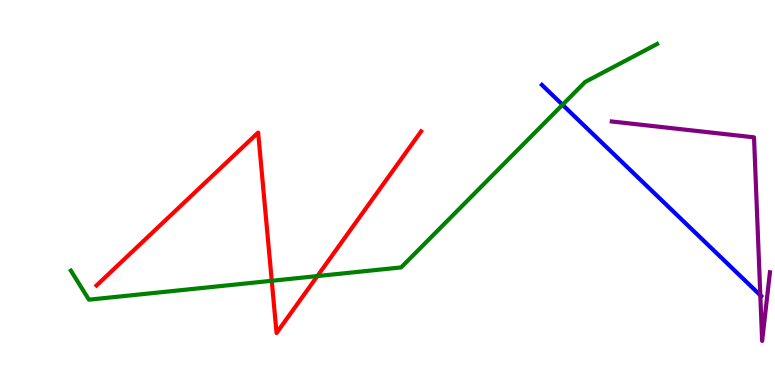[{'lines': ['blue', 'red'], 'intersections': []}, {'lines': ['green', 'red'], 'intersections': [{'x': 3.51, 'y': 2.71}, {'x': 4.1, 'y': 2.83}]}, {'lines': ['purple', 'red'], 'intersections': []}, {'lines': ['blue', 'green'], 'intersections': [{'x': 7.26, 'y': 7.28}]}, {'lines': ['blue', 'purple'], 'intersections': [{'x': 9.81, 'y': 2.33}]}, {'lines': ['green', 'purple'], 'intersections': []}]